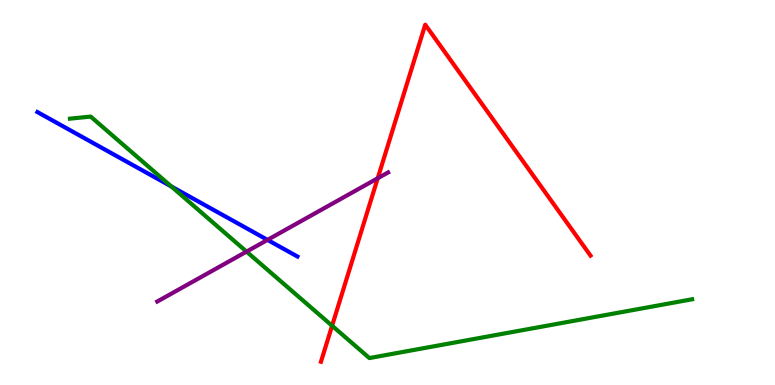[{'lines': ['blue', 'red'], 'intersections': []}, {'lines': ['green', 'red'], 'intersections': [{'x': 4.29, 'y': 1.54}]}, {'lines': ['purple', 'red'], 'intersections': [{'x': 4.87, 'y': 5.37}]}, {'lines': ['blue', 'green'], 'intersections': [{'x': 2.21, 'y': 5.16}]}, {'lines': ['blue', 'purple'], 'intersections': [{'x': 3.45, 'y': 3.77}]}, {'lines': ['green', 'purple'], 'intersections': [{'x': 3.18, 'y': 3.46}]}]